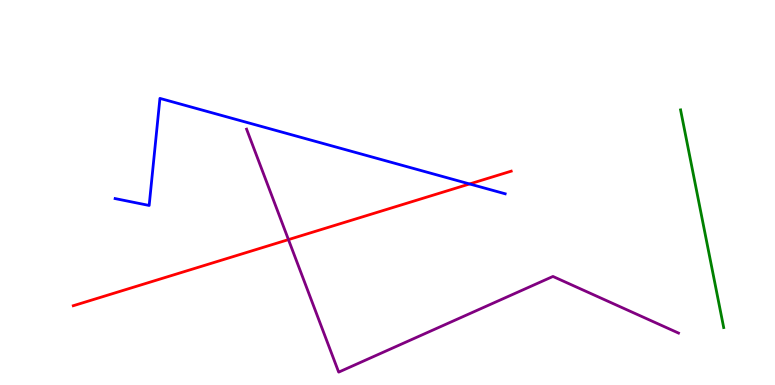[{'lines': ['blue', 'red'], 'intersections': [{'x': 6.06, 'y': 5.22}]}, {'lines': ['green', 'red'], 'intersections': []}, {'lines': ['purple', 'red'], 'intersections': [{'x': 3.72, 'y': 3.78}]}, {'lines': ['blue', 'green'], 'intersections': []}, {'lines': ['blue', 'purple'], 'intersections': []}, {'lines': ['green', 'purple'], 'intersections': []}]